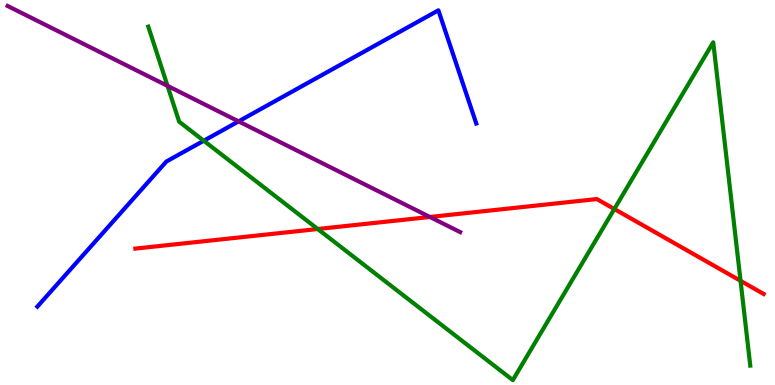[{'lines': ['blue', 'red'], 'intersections': []}, {'lines': ['green', 'red'], 'intersections': [{'x': 4.1, 'y': 4.05}, {'x': 7.93, 'y': 4.57}, {'x': 9.56, 'y': 2.71}]}, {'lines': ['purple', 'red'], 'intersections': [{'x': 5.55, 'y': 4.36}]}, {'lines': ['blue', 'green'], 'intersections': [{'x': 2.63, 'y': 6.34}]}, {'lines': ['blue', 'purple'], 'intersections': [{'x': 3.08, 'y': 6.85}]}, {'lines': ['green', 'purple'], 'intersections': [{'x': 2.16, 'y': 7.77}]}]